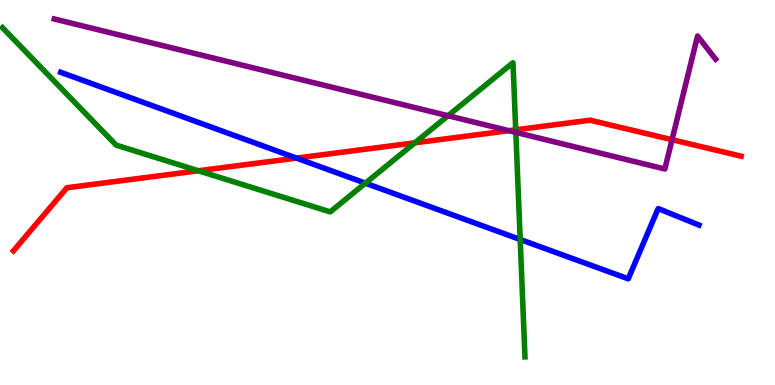[{'lines': ['blue', 'red'], 'intersections': [{'x': 3.83, 'y': 5.89}]}, {'lines': ['green', 'red'], 'intersections': [{'x': 2.56, 'y': 5.56}, {'x': 5.35, 'y': 6.29}, {'x': 6.65, 'y': 6.63}]}, {'lines': ['purple', 'red'], 'intersections': [{'x': 6.57, 'y': 6.61}, {'x': 8.67, 'y': 6.37}]}, {'lines': ['blue', 'green'], 'intersections': [{'x': 4.71, 'y': 5.24}, {'x': 6.71, 'y': 3.78}]}, {'lines': ['blue', 'purple'], 'intersections': []}, {'lines': ['green', 'purple'], 'intersections': [{'x': 5.78, 'y': 6.99}, {'x': 6.66, 'y': 6.56}]}]